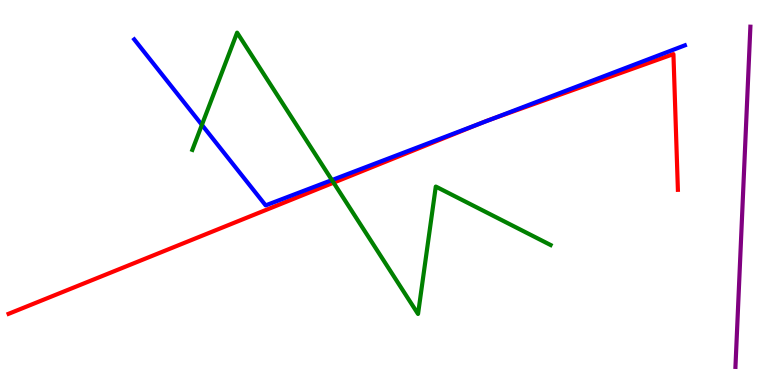[{'lines': ['blue', 'red'], 'intersections': [{'x': 6.21, 'y': 6.8}, {'x': 6.33, 'y': 6.9}]}, {'lines': ['green', 'red'], 'intersections': [{'x': 4.3, 'y': 5.26}]}, {'lines': ['purple', 'red'], 'intersections': []}, {'lines': ['blue', 'green'], 'intersections': [{'x': 2.61, 'y': 6.76}, {'x': 4.28, 'y': 5.32}]}, {'lines': ['blue', 'purple'], 'intersections': []}, {'lines': ['green', 'purple'], 'intersections': []}]